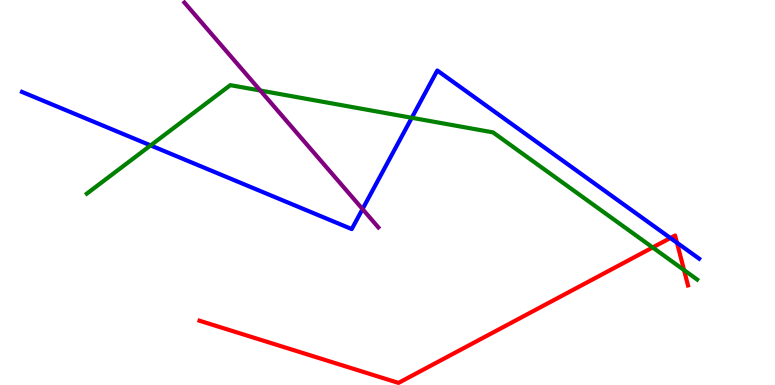[{'lines': ['blue', 'red'], 'intersections': [{'x': 8.65, 'y': 3.82}, {'x': 8.74, 'y': 3.7}]}, {'lines': ['green', 'red'], 'intersections': [{'x': 8.42, 'y': 3.57}, {'x': 8.83, 'y': 2.99}]}, {'lines': ['purple', 'red'], 'intersections': []}, {'lines': ['blue', 'green'], 'intersections': [{'x': 1.94, 'y': 6.22}, {'x': 5.31, 'y': 6.94}]}, {'lines': ['blue', 'purple'], 'intersections': [{'x': 4.68, 'y': 4.57}]}, {'lines': ['green', 'purple'], 'intersections': [{'x': 3.36, 'y': 7.65}]}]